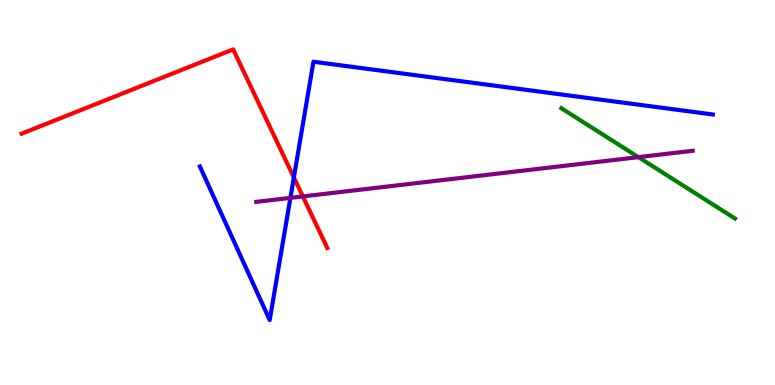[{'lines': ['blue', 'red'], 'intersections': [{'x': 3.79, 'y': 5.39}]}, {'lines': ['green', 'red'], 'intersections': []}, {'lines': ['purple', 'red'], 'intersections': [{'x': 3.91, 'y': 4.9}]}, {'lines': ['blue', 'green'], 'intersections': []}, {'lines': ['blue', 'purple'], 'intersections': [{'x': 3.75, 'y': 4.86}]}, {'lines': ['green', 'purple'], 'intersections': [{'x': 8.24, 'y': 5.92}]}]